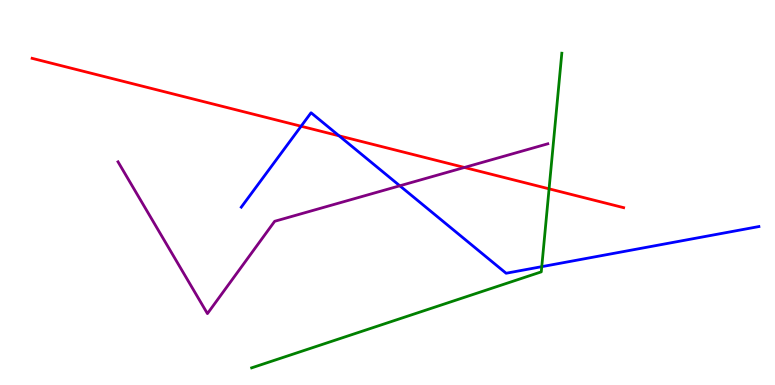[{'lines': ['blue', 'red'], 'intersections': [{'x': 3.89, 'y': 6.72}, {'x': 4.38, 'y': 6.47}]}, {'lines': ['green', 'red'], 'intersections': [{'x': 7.08, 'y': 5.1}]}, {'lines': ['purple', 'red'], 'intersections': [{'x': 5.99, 'y': 5.65}]}, {'lines': ['blue', 'green'], 'intersections': [{'x': 6.99, 'y': 3.07}]}, {'lines': ['blue', 'purple'], 'intersections': [{'x': 5.16, 'y': 5.17}]}, {'lines': ['green', 'purple'], 'intersections': []}]